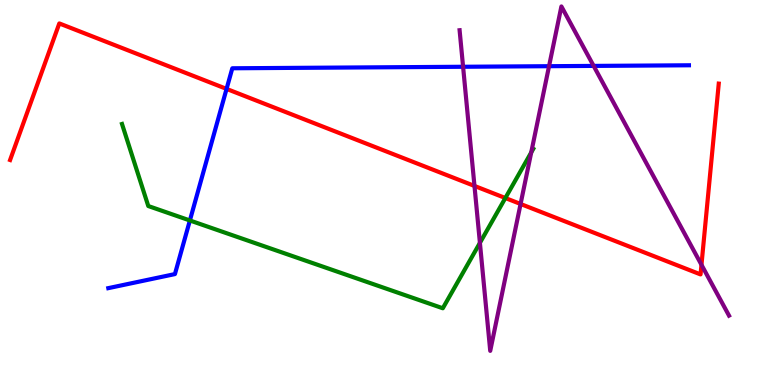[{'lines': ['blue', 'red'], 'intersections': [{'x': 2.92, 'y': 7.69}]}, {'lines': ['green', 'red'], 'intersections': [{'x': 6.52, 'y': 4.86}]}, {'lines': ['purple', 'red'], 'intersections': [{'x': 6.12, 'y': 5.17}, {'x': 6.72, 'y': 4.7}, {'x': 9.05, 'y': 3.12}]}, {'lines': ['blue', 'green'], 'intersections': [{'x': 2.45, 'y': 4.27}]}, {'lines': ['blue', 'purple'], 'intersections': [{'x': 5.98, 'y': 8.27}, {'x': 7.08, 'y': 8.28}, {'x': 7.66, 'y': 8.29}]}, {'lines': ['green', 'purple'], 'intersections': [{'x': 6.19, 'y': 3.69}, {'x': 6.85, 'y': 6.04}]}]